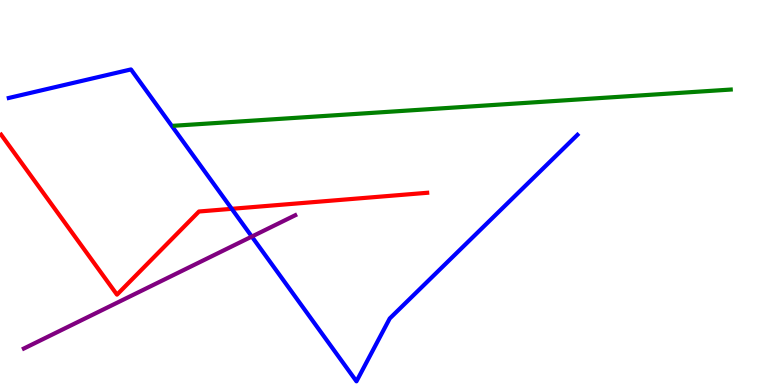[{'lines': ['blue', 'red'], 'intersections': [{'x': 2.99, 'y': 4.58}]}, {'lines': ['green', 'red'], 'intersections': []}, {'lines': ['purple', 'red'], 'intersections': []}, {'lines': ['blue', 'green'], 'intersections': []}, {'lines': ['blue', 'purple'], 'intersections': [{'x': 3.25, 'y': 3.86}]}, {'lines': ['green', 'purple'], 'intersections': []}]